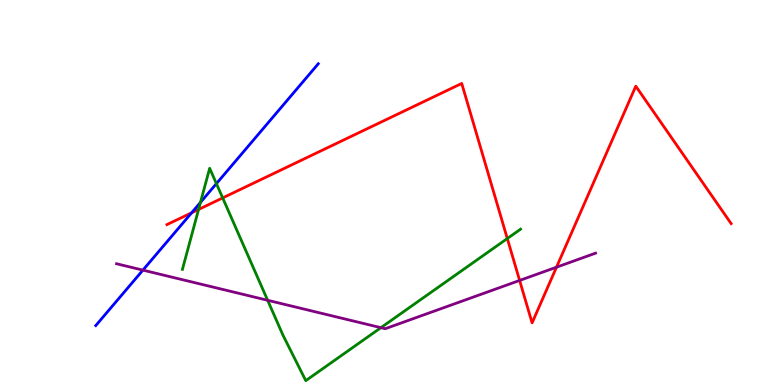[{'lines': ['blue', 'red'], 'intersections': [{'x': 2.47, 'y': 4.47}]}, {'lines': ['green', 'red'], 'intersections': [{'x': 2.56, 'y': 4.56}, {'x': 2.87, 'y': 4.86}, {'x': 6.55, 'y': 3.8}]}, {'lines': ['purple', 'red'], 'intersections': [{'x': 6.7, 'y': 2.72}, {'x': 7.18, 'y': 3.06}]}, {'lines': ['blue', 'green'], 'intersections': [{'x': 2.59, 'y': 4.74}, {'x': 2.79, 'y': 5.23}]}, {'lines': ['blue', 'purple'], 'intersections': [{'x': 1.84, 'y': 2.98}]}, {'lines': ['green', 'purple'], 'intersections': [{'x': 3.45, 'y': 2.2}, {'x': 4.91, 'y': 1.49}]}]